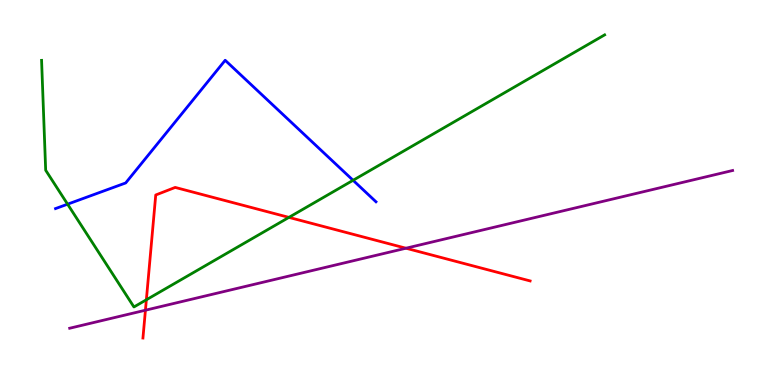[{'lines': ['blue', 'red'], 'intersections': []}, {'lines': ['green', 'red'], 'intersections': [{'x': 1.89, 'y': 2.21}, {'x': 3.73, 'y': 4.35}]}, {'lines': ['purple', 'red'], 'intersections': [{'x': 1.88, 'y': 1.94}, {'x': 5.24, 'y': 3.55}]}, {'lines': ['blue', 'green'], 'intersections': [{'x': 0.872, 'y': 4.7}, {'x': 4.56, 'y': 5.32}]}, {'lines': ['blue', 'purple'], 'intersections': []}, {'lines': ['green', 'purple'], 'intersections': []}]